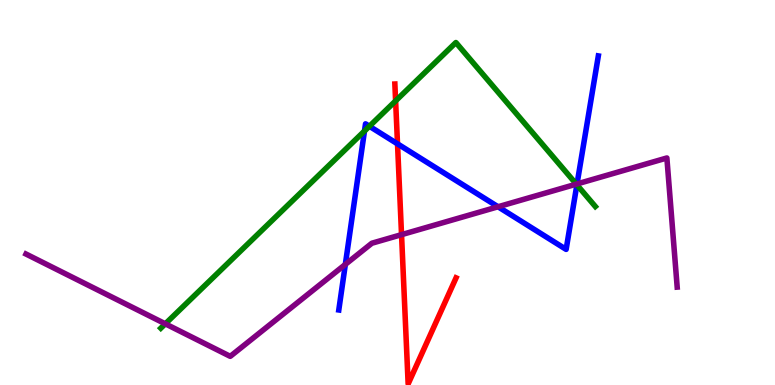[{'lines': ['blue', 'red'], 'intersections': [{'x': 5.13, 'y': 6.26}]}, {'lines': ['green', 'red'], 'intersections': [{'x': 5.1, 'y': 7.38}]}, {'lines': ['purple', 'red'], 'intersections': [{'x': 5.18, 'y': 3.91}]}, {'lines': ['blue', 'green'], 'intersections': [{'x': 4.7, 'y': 6.6}, {'x': 4.77, 'y': 6.72}, {'x': 7.44, 'y': 5.2}]}, {'lines': ['blue', 'purple'], 'intersections': [{'x': 4.46, 'y': 3.13}, {'x': 6.43, 'y': 4.63}, {'x': 7.45, 'y': 5.22}]}, {'lines': ['green', 'purple'], 'intersections': [{'x': 2.13, 'y': 1.59}, {'x': 7.44, 'y': 5.22}]}]